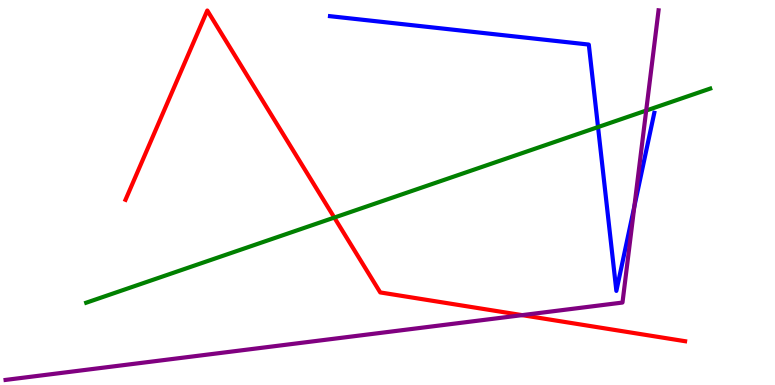[{'lines': ['blue', 'red'], 'intersections': []}, {'lines': ['green', 'red'], 'intersections': [{'x': 4.31, 'y': 4.35}]}, {'lines': ['purple', 'red'], 'intersections': [{'x': 6.74, 'y': 1.81}]}, {'lines': ['blue', 'green'], 'intersections': [{'x': 7.72, 'y': 6.7}]}, {'lines': ['blue', 'purple'], 'intersections': [{'x': 8.19, 'y': 4.64}]}, {'lines': ['green', 'purple'], 'intersections': [{'x': 8.34, 'y': 7.13}]}]